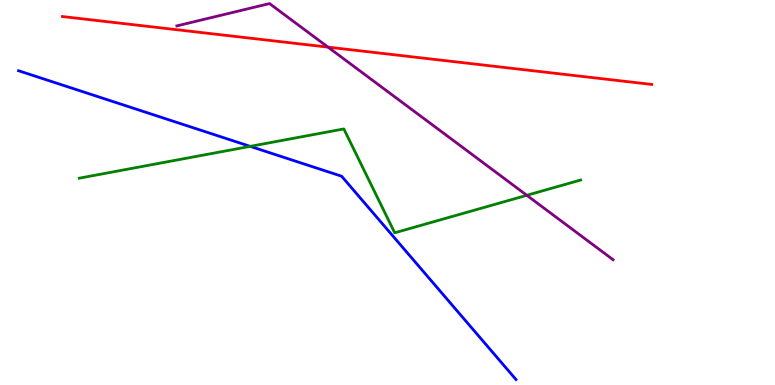[{'lines': ['blue', 'red'], 'intersections': []}, {'lines': ['green', 'red'], 'intersections': []}, {'lines': ['purple', 'red'], 'intersections': [{'x': 4.23, 'y': 8.78}]}, {'lines': ['blue', 'green'], 'intersections': [{'x': 3.23, 'y': 6.2}]}, {'lines': ['blue', 'purple'], 'intersections': []}, {'lines': ['green', 'purple'], 'intersections': [{'x': 6.8, 'y': 4.93}]}]